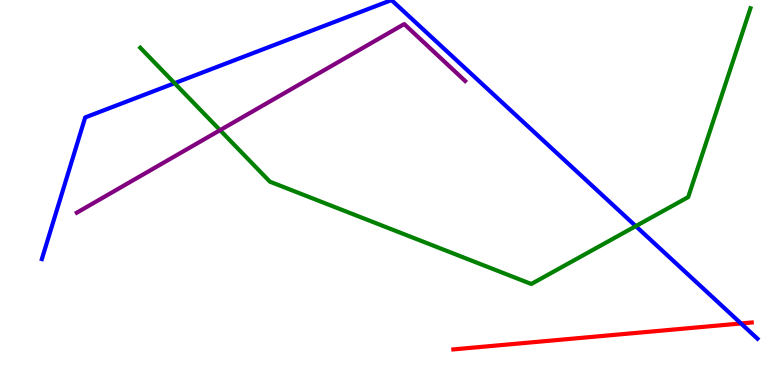[{'lines': ['blue', 'red'], 'intersections': [{'x': 9.56, 'y': 1.6}]}, {'lines': ['green', 'red'], 'intersections': []}, {'lines': ['purple', 'red'], 'intersections': []}, {'lines': ['blue', 'green'], 'intersections': [{'x': 2.25, 'y': 7.84}, {'x': 8.2, 'y': 4.13}]}, {'lines': ['blue', 'purple'], 'intersections': []}, {'lines': ['green', 'purple'], 'intersections': [{'x': 2.84, 'y': 6.62}]}]